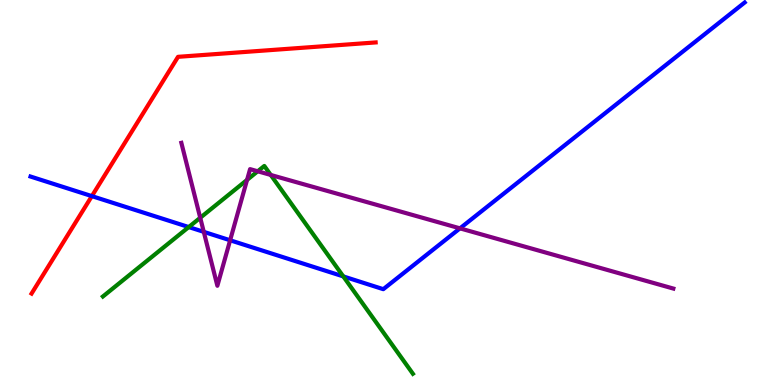[{'lines': ['blue', 'red'], 'intersections': [{'x': 1.19, 'y': 4.91}]}, {'lines': ['green', 'red'], 'intersections': []}, {'lines': ['purple', 'red'], 'intersections': []}, {'lines': ['blue', 'green'], 'intersections': [{'x': 2.44, 'y': 4.1}, {'x': 4.43, 'y': 2.82}]}, {'lines': ['blue', 'purple'], 'intersections': [{'x': 2.63, 'y': 3.98}, {'x': 2.97, 'y': 3.76}, {'x': 5.94, 'y': 4.07}]}, {'lines': ['green', 'purple'], 'intersections': [{'x': 2.58, 'y': 4.34}, {'x': 3.19, 'y': 5.33}, {'x': 3.33, 'y': 5.55}, {'x': 3.49, 'y': 5.46}]}]